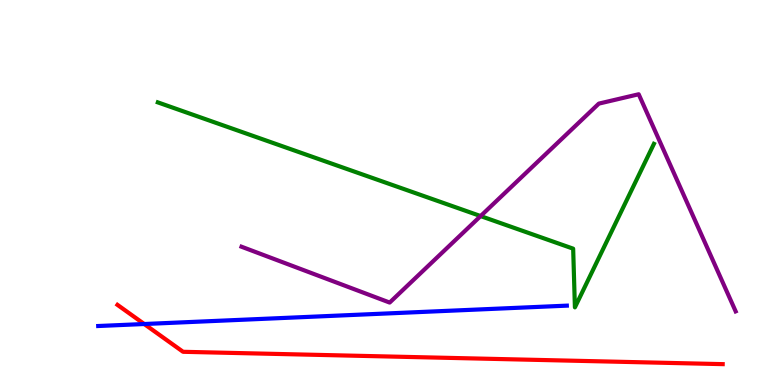[{'lines': ['blue', 'red'], 'intersections': [{'x': 1.86, 'y': 1.58}]}, {'lines': ['green', 'red'], 'intersections': []}, {'lines': ['purple', 'red'], 'intersections': []}, {'lines': ['blue', 'green'], 'intersections': []}, {'lines': ['blue', 'purple'], 'intersections': []}, {'lines': ['green', 'purple'], 'intersections': [{'x': 6.2, 'y': 4.39}]}]